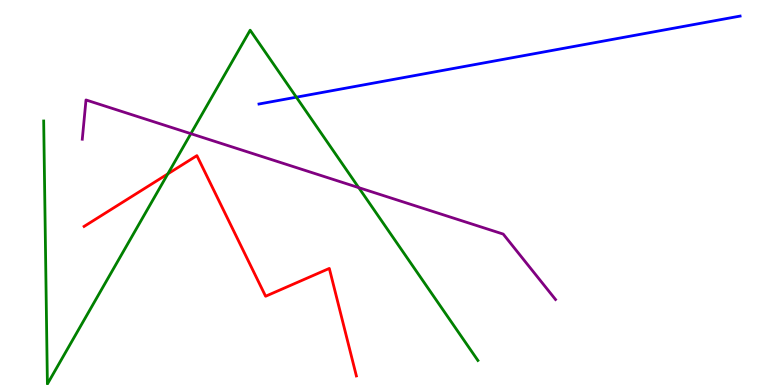[{'lines': ['blue', 'red'], 'intersections': []}, {'lines': ['green', 'red'], 'intersections': [{'x': 2.17, 'y': 5.48}]}, {'lines': ['purple', 'red'], 'intersections': []}, {'lines': ['blue', 'green'], 'intersections': [{'x': 3.82, 'y': 7.48}]}, {'lines': ['blue', 'purple'], 'intersections': []}, {'lines': ['green', 'purple'], 'intersections': [{'x': 2.46, 'y': 6.53}, {'x': 4.63, 'y': 5.13}]}]